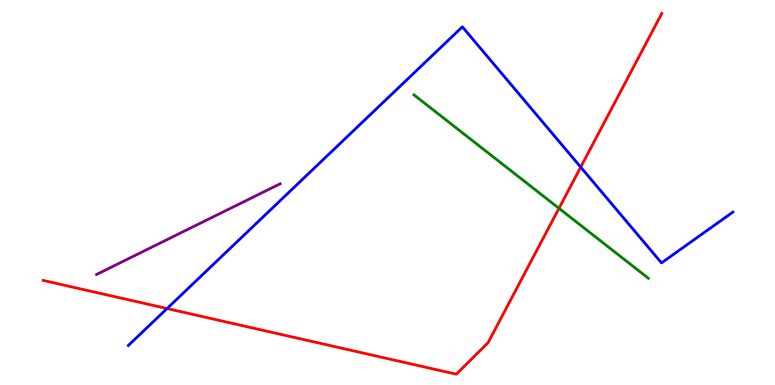[{'lines': ['blue', 'red'], 'intersections': [{'x': 2.16, 'y': 1.99}, {'x': 7.49, 'y': 5.66}]}, {'lines': ['green', 'red'], 'intersections': [{'x': 7.21, 'y': 4.59}]}, {'lines': ['purple', 'red'], 'intersections': []}, {'lines': ['blue', 'green'], 'intersections': []}, {'lines': ['blue', 'purple'], 'intersections': []}, {'lines': ['green', 'purple'], 'intersections': []}]